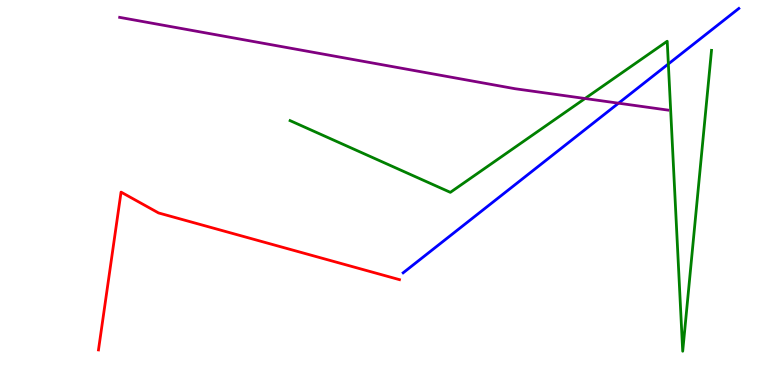[{'lines': ['blue', 'red'], 'intersections': []}, {'lines': ['green', 'red'], 'intersections': []}, {'lines': ['purple', 'red'], 'intersections': []}, {'lines': ['blue', 'green'], 'intersections': [{'x': 8.62, 'y': 8.34}]}, {'lines': ['blue', 'purple'], 'intersections': [{'x': 7.98, 'y': 7.32}]}, {'lines': ['green', 'purple'], 'intersections': [{'x': 7.55, 'y': 7.44}]}]